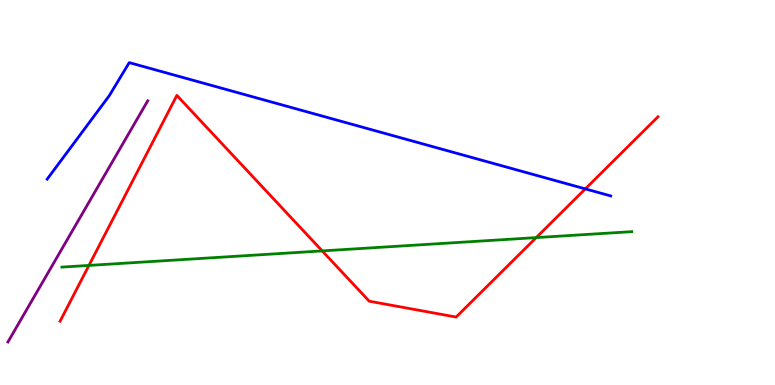[{'lines': ['blue', 'red'], 'intersections': [{'x': 7.55, 'y': 5.09}]}, {'lines': ['green', 'red'], 'intersections': [{'x': 1.15, 'y': 3.11}, {'x': 4.16, 'y': 3.48}, {'x': 6.92, 'y': 3.83}]}, {'lines': ['purple', 'red'], 'intersections': []}, {'lines': ['blue', 'green'], 'intersections': []}, {'lines': ['blue', 'purple'], 'intersections': []}, {'lines': ['green', 'purple'], 'intersections': []}]